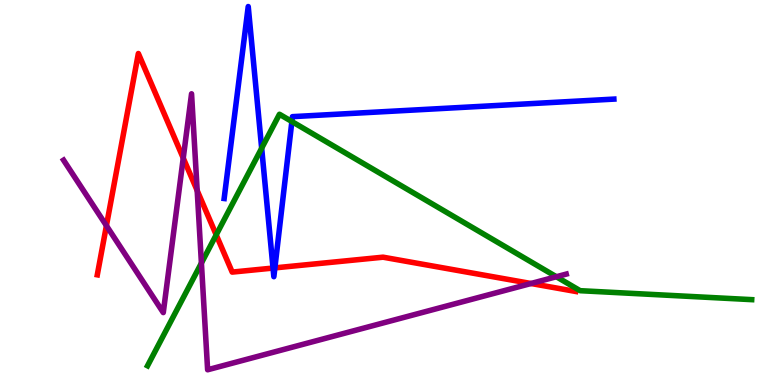[{'lines': ['blue', 'red'], 'intersections': [{'x': 3.52, 'y': 3.04}, {'x': 3.55, 'y': 3.04}]}, {'lines': ['green', 'red'], 'intersections': [{'x': 2.79, 'y': 3.9}]}, {'lines': ['purple', 'red'], 'intersections': [{'x': 1.37, 'y': 4.14}, {'x': 2.36, 'y': 5.89}, {'x': 2.54, 'y': 5.05}, {'x': 6.85, 'y': 2.64}]}, {'lines': ['blue', 'green'], 'intersections': [{'x': 3.38, 'y': 6.15}, {'x': 3.77, 'y': 6.84}]}, {'lines': ['blue', 'purple'], 'intersections': []}, {'lines': ['green', 'purple'], 'intersections': [{'x': 2.6, 'y': 3.17}, {'x': 7.18, 'y': 2.81}]}]